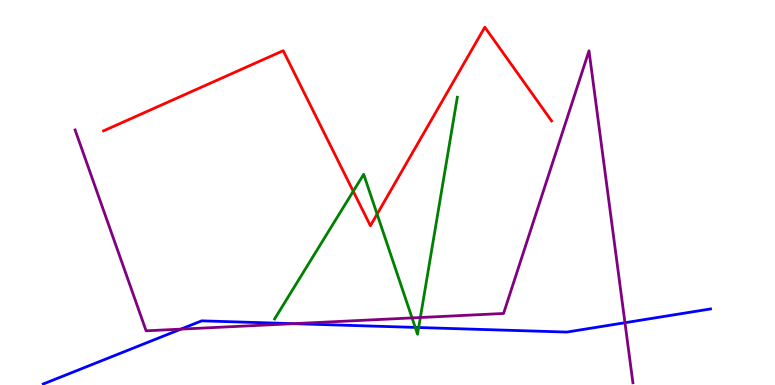[{'lines': ['blue', 'red'], 'intersections': []}, {'lines': ['green', 'red'], 'intersections': [{'x': 4.56, 'y': 5.03}, {'x': 4.87, 'y': 4.44}]}, {'lines': ['purple', 'red'], 'intersections': []}, {'lines': ['blue', 'green'], 'intersections': [{'x': 5.36, 'y': 1.5}, {'x': 5.4, 'y': 1.49}]}, {'lines': ['blue', 'purple'], 'intersections': [{'x': 2.33, 'y': 1.45}, {'x': 3.79, 'y': 1.59}, {'x': 8.06, 'y': 1.62}]}, {'lines': ['green', 'purple'], 'intersections': [{'x': 5.32, 'y': 1.74}, {'x': 5.42, 'y': 1.75}]}]